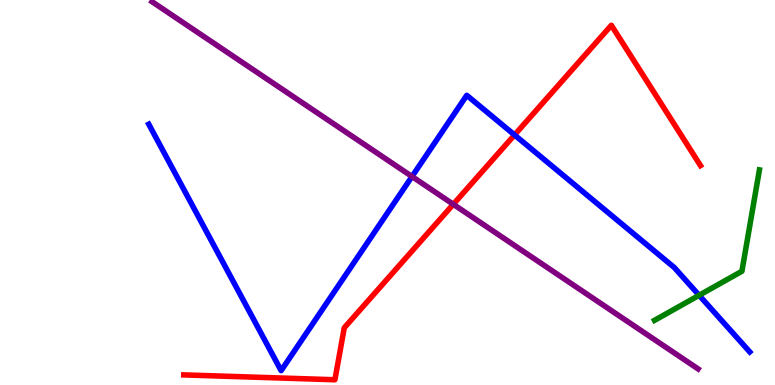[{'lines': ['blue', 'red'], 'intersections': [{'x': 6.64, 'y': 6.5}]}, {'lines': ['green', 'red'], 'intersections': []}, {'lines': ['purple', 'red'], 'intersections': [{'x': 5.85, 'y': 4.69}]}, {'lines': ['blue', 'green'], 'intersections': [{'x': 9.02, 'y': 2.33}]}, {'lines': ['blue', 'purple'], 'intersections': [{'x': 5.32, 'y': 5.42}]}, {'lines': ['green', 'purple'], 'intersections': []}]